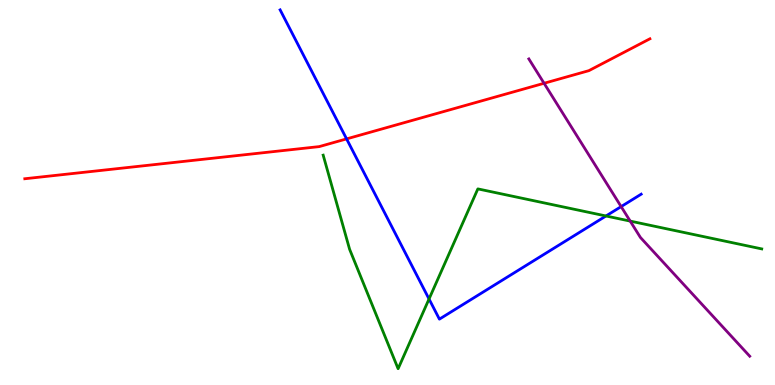[{'lines': ['blue', 'red'], 'intersections': [{'x': 4.47, 'y': 6.39}]}, {'lines': ['green', 'red'], 'intersections': []}, {'lines': ['purple', 'red'], 'intersections': [{'x': 7.02, 'y': 7.84}]}, {'lines': ['blue', 'green'], 'intersections': [{'x': 5.54, 'y': 2.23}, {'x': 7.82, 'y': 4.39}]}, {'lines': ['blue', 'purple'], 'intersections': [{'x': 8.01, 'y': 4.63}]}, {'lines': ['green', 'purple'], 'intersections': [{'x': 8.13, 'y': 4.26}]}]